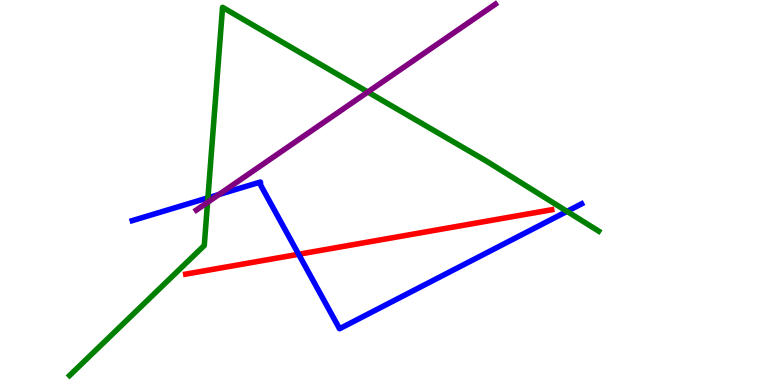[{'lines': ['blue', 'red'], 'intersections': [{'x': 3.85, 'y': 3.4}]}, {'lines': ['green', 'red'], 'intersections': []}, {'lines': ['purple', 'red'], 'intersections': []}, {'lines': ['blue', 'green'], 'intersections': [{'x': 2.68, 'y': 4.86}, {'x': 7.32, 'y': 4.51}]}, {'lines': ['blue', 'purple'], 'intersections': [{'x': 2.82, 'y': 4.95}]}, {'lines': ['green', 'purple'], 'intersections': [{'x': 2.68, 'y': 4.74}, {'x': 4.75, 'y': 7.61}]}]